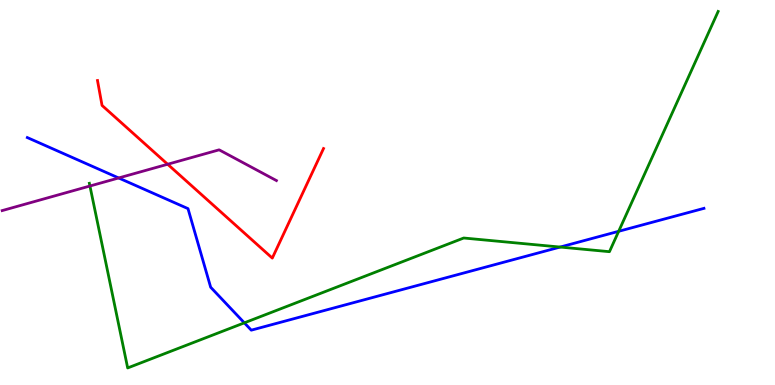[{'lines': ['blue', 'red'], 'intersections': []}, {'lines': ['green', 'red'], 'intersections': []}, {'lines': ['purple', 'red'], 'intersections': [{'x': 2.16, 'y': 5.73}]}, {'lines': ['blue', 'green'], 'intersections': [{'x': 3.15, 'y': 1.61}, {'x': 7.23, 'y': 3.58}, {'x': 7.98, 'y': 3.99}]}, {'lines': ['blue', 'purple'], 'intersections': [{'x': 1.53, 'y': 5.38}]}, {'lines': ['green', 'purple'], 'intersections': [{'x': 1.16, 'y': 5.17}]}]